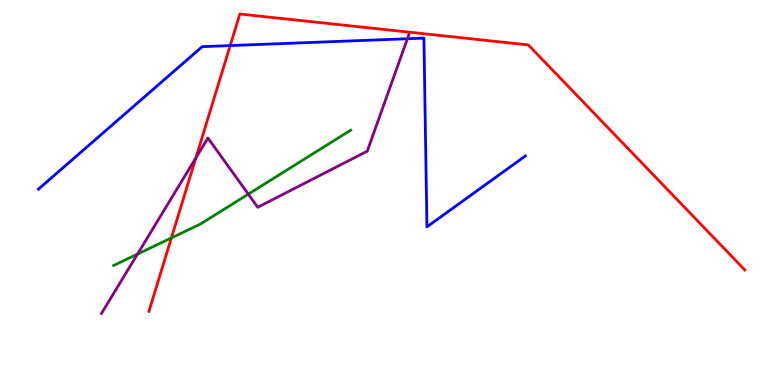[{'lines': ['blue', 'red'], 'intersections': [{'x': 2.97, 'y': 8.82}]}, {'lines': ['green', 'red'], 'intersections': [{'x': 2.21, 'y': 3.82}]}, {'lines': ['purple', 'red'], 'intersections': [{'x': 2.53, 'y': 5.9}]}, {'lines': ['blue', 'green'], 'intersections': []}, {'lines': ['blue', 'purple'], 'intersections': [{'x': 5.26, 'y': 8.99}]}, {'lines': ['green', 'purple'], 'intersections': [{'x': 1.77, 'y': 3.4}, {'x': 3.2, 'y': 4.96}]}]